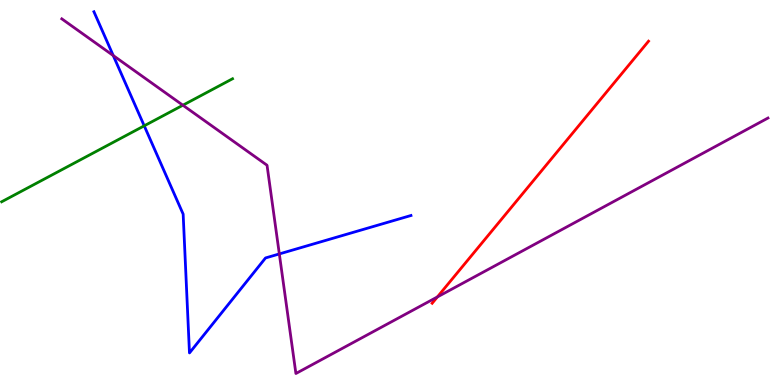[{'lines': ['blue', 'red'], 'intersections': []}, {'lines': ['green', 'red'], 'intersections': []}, {'lines': ['purple', 'red'], 'intersections': [{'x': 5.64, 'y': 2.29}]}, {'lines': ['blue', 'green'], 'intersections': [{'x': 1.86, 'y': 6.73}]}, {'lines': ['blue', 'purple'], 'intersections': [{'x': 1.46, 'y': 8.56}, {'x': 3.6, 'y': 3.4}]}, {'lines': ['green', 'purple'], 'intersections': [{'x': 2.36, 'y': 7.27}]}]